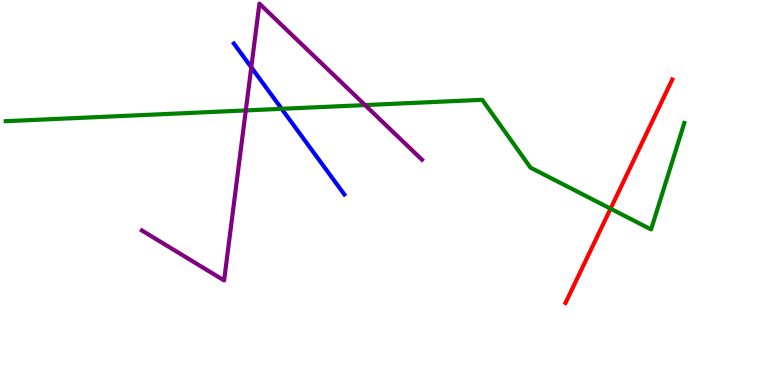[{'lines': ['blue', 'red'], 'intersections': []}, {'lines': ['green', 'red'], 'intersections': [{'x': 7.88, 'y': 4.58}]}, {'lines': ['purple', 'red'], 'intersections': []}, {'lines': ['blue', 'green'], 'intersections': [{'x': 3.63, 'y': 7.17}]}, {'lines': ['blue', 'purple'], 'intersections': [{'x': 3.24, 'y': 8.25}]}, {'lines': ['green', 'purple'], 'intersections': [{'x': 3.17, 'y': 7.13}, {'x': 4.71, 'y': 7.27}]}]